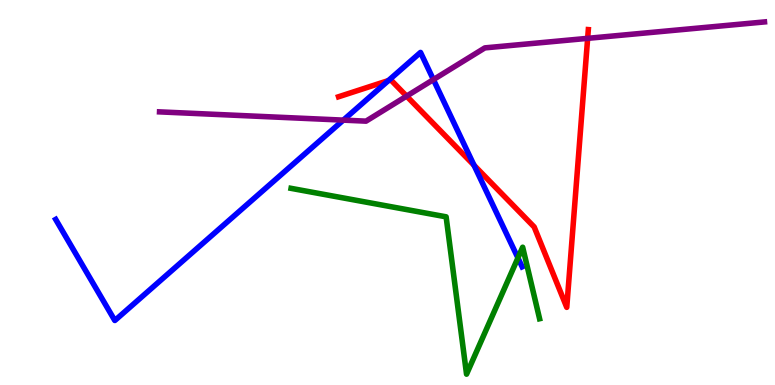[{'lines': ['blue', 'red'], 'intersections': [{'x': 5.01, 'y': 7.91}, {'x': 6.12, 'y': 5.71}]}, {'lines': ['green', 'red'], 'intersections': []}, {'lines': ['purple', 'red'], 'intersections': [{'x': 5.25, 'y': 7.5}, {'x': 7.58, 'y': 9.0}]}, {'lines': ['blue', 'green'], 'intersections': [{'x': 6.68, 'y': 3.3}]}, {'lines': ['blue', 'purple'], 'intersections': [{'x': 4.43, 'y': 6.88}, {'x': 5.59, 'y': 7.93}]}, {'lines': ['green', 'purple'], 'intersections': []}]